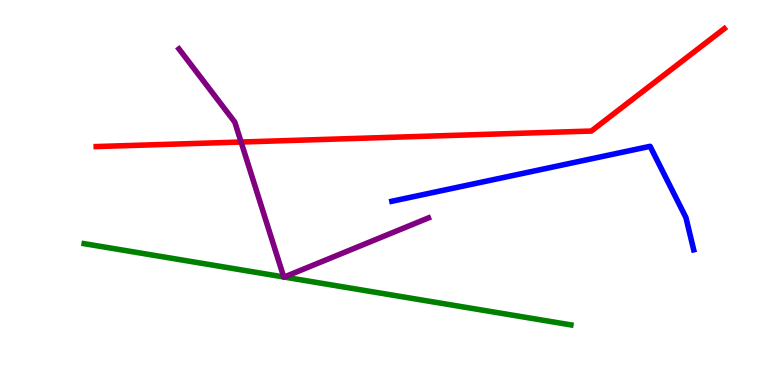[{'lines': ['blue', 'red'], 'intersections': []}, {'lines': ['green', 'red'], 'intersections': []}, {'lines': ['purple', 'red'], 'intersections': [{'x': 3.11, 'y': 6.31}]}, {'lines': ['blue', 'green'], 'intersections': []}, {'lines': ['blue', 'purple'], 'intersections': []}, {'lines': ['green', 'purple'], 'intersections': [{'x': 3.66, 'y': 2.81}, {'x': 3.67, 'y': 2.8}]}]